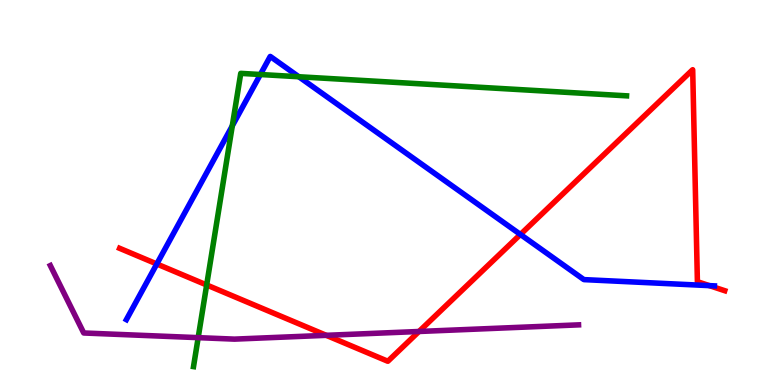[{'lines': ['blue', 'red'], 'intersections': [{'x': 2.02, 'y': 3.14}, {'x': 6.72, 'y': 3.91}, {'x': 9.15, 'y': 2.58}]}, {'lines': ['green', 'red'], 'intersections': [{'x': 2.67, 'y': 2.6}]}, {'lines': ['purple', 'red'], 'intersections': [{'x': 4.21, 'y': 1.29}, {'x': 5.41, 'y': 1.39}]}, {'lines': ['blue', 'green'], 'intersections': [{'x': 3.0, 'y': 6.73}, {'x': 3.36, 'y': 8.06}, {'x': 3.86, 'y': 8.01}]}, {'lines': ['blue', 'purple'], 'intersections': []}, {'lines': ['green', 'purple'], 'intersections': [{'x': 2.56, 'y': 1.23}]}]